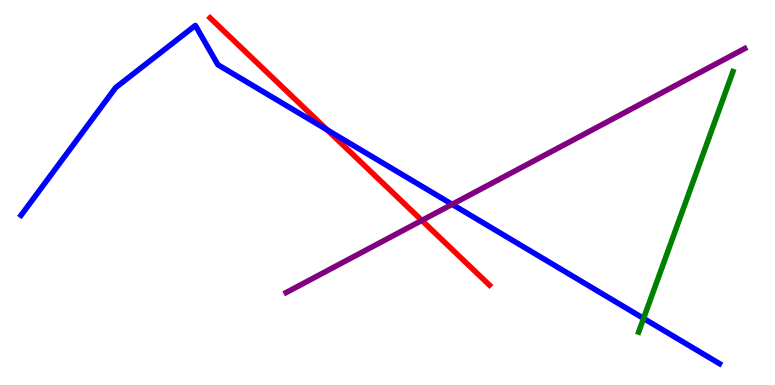[{'lines': ['blue', 'red'], 'intersections': [{'x': 4.22, 'y': 6.63}]}, {'lines': ['green', 'red'], 'intersections': []}, {'lines': ['purple', 'red'], 'intersections': [{'x': 5.44, 'y': 4.27}]}, {'lines': ['blue', 'green'], 'intersections': [{'x': 8.3, 'y': 1.73}]}, {'lines': ['blue', 'purple'], 'intersections': [{'x': 5.83, 'y': 4.69}]}, {'lines': ['green', 'purple'], 'intersections': []}]